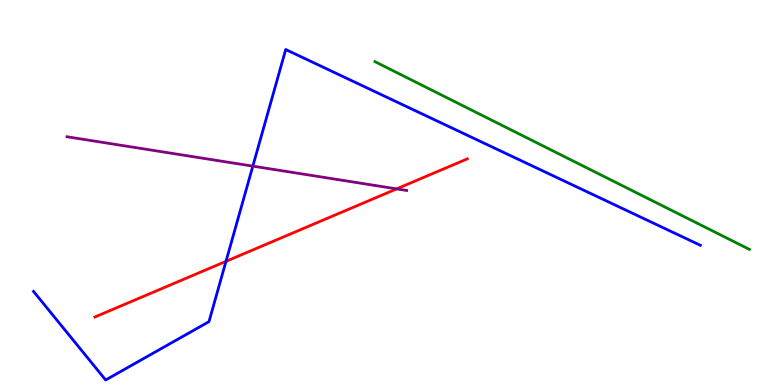[{'lines': ['blue', 'red'], 'intersections': [{'x': 2.92, 'y': 3.21}]}, {'lines': ['green', 'red'], 'intersections': []}, {'lines': ['purple', 'red'], 'intersections': [{'x': 5.12, 'y': 5.09}]}, {'lines': ['blue', 'green'], 'intersections': []}, {'lines': ['blue', 'purple'], 'intersections': [{'x': 3.26, 'y': 5.68}]}, {'lines': ['green', 'purple'], 'intersections': []}]